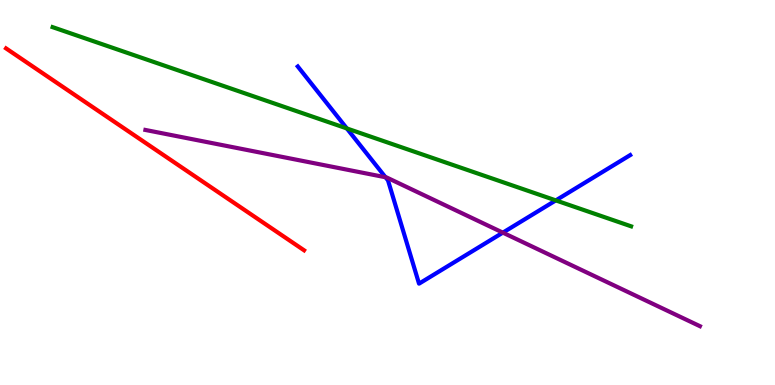[{'lines': ['blue', 'red'], 'intersections': []}, {'lines': ['green', 'red'], 'intersections': []}, {'lines': ['purple', 'red'], 'intersections': []}, {'lines': ['blue', 'green'], 'intersections': [{'x': 4.48, 'y': 6.66}, {'x': 7.17, 'y': 4.8}]}, {'lines': ['blue', 'purple'], 'intersections': [{'x': 4.97, 'y': 5.4}, {'x': 6.49, 'y': 3.96}]}, {'lines': ['green', 'purple'], 'intersections': []}]